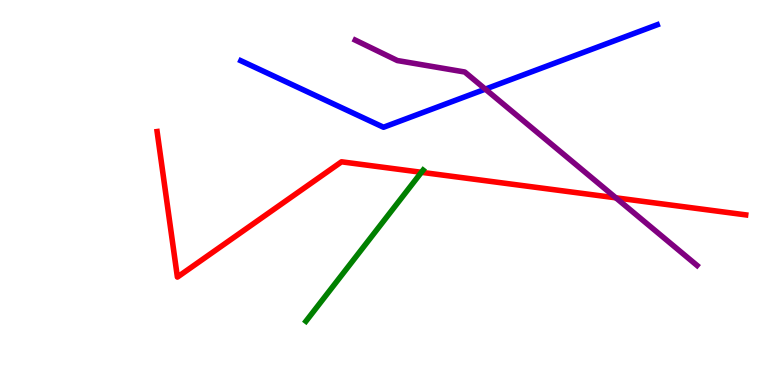[{'lines': ['blue', 'red'], 'intersections': []}, {'lines': ['green', 'red'], 'intersections': [{'x': 5.44, 'y': 5.52}]}, {'lines': ['purple', 'red'], 'intersections': [{'x': 7.95, 'y': 4.86}]}, {'lines': ['blue', 'green'], 'intersections': []}, {'lines': ['blue', 'purple'], 'intersections': [{'x': 6.26, 'y': 7.68}]}, {'lines': ['green', 'purple'], 'intersections': []}]